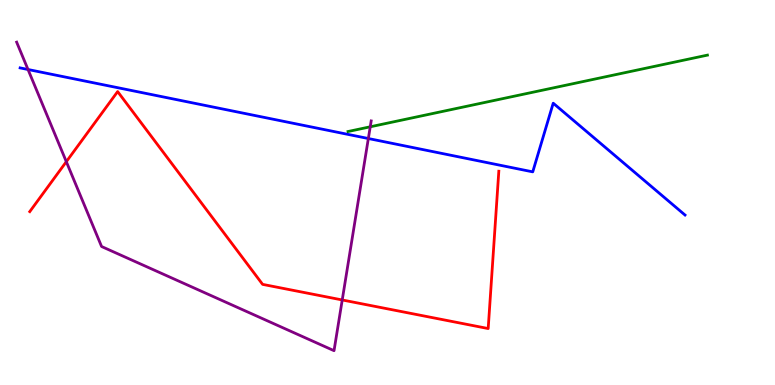[{'lines': ['blue', 'red'], 'intersections': []}, {'lines': ['green', 'red'], 'intersections': []}, {'lines': ['purple', 'red'], 'intersections': [{'x': 0.856, 'y': 5.8}, {'x': 4.42, 'y': 2.21}]}, {'lines': ['blue', 'green'], 'intersections': []}, {'lines': ['blue', 'purple'], 'intersections': [{'x': 0.362, 'y': 8.19}, {'x': 4.75, 'y': 6.4}]}, {'lines': ['green', 'purple'], 'intersections': [{'x': 4.78, 'y': 6.71}]}]